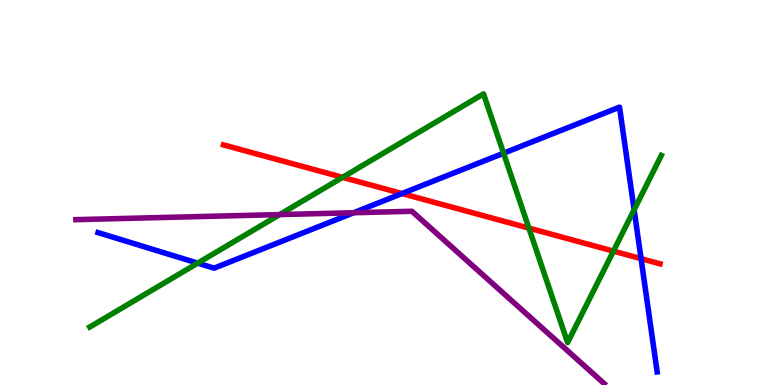[{'lines': ['blue', 'red'], 'intersections': [{'x': 5.19, 'y': 4.97}, {'x': 8.27, 'y': 3.28}]}, {'lines': ['green', 'red'], 'intersections': [{'x': 4.42, 'y': 5.39}, {'x': 6.82, 'y': 4.08}, {'x': 7.92, 'y': 3.48}]}, {'lines': ['purple', 'red'], 'intersections': []}, {'lines': ['blue', 'green'], 'intersections': [{'x': 2.55, 'y': 3.17}, {'x': 6.5, 'y': 6.02}, {'x': 8.18, 'y': 4.55}]}, {'lines': ['blue', 'purple'], 'intersections': [{'x': 4.56, 'y': 4.47}]}, {'lines': ['green', 'purple'], 'intersections': [{'x': 3.61, 'y': 4.43}]}]